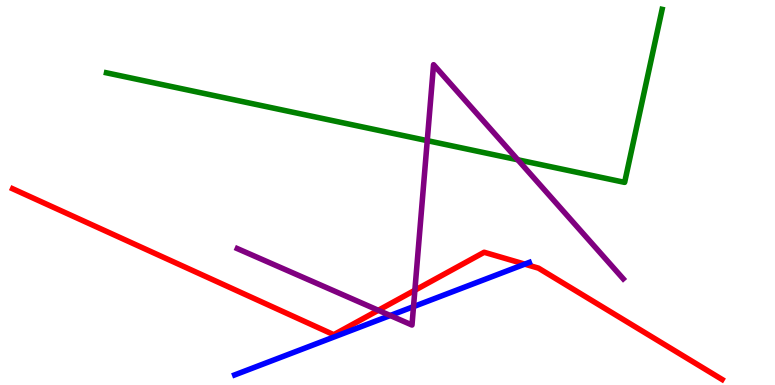[{'lines': ['blue', 'red'], 'intersections': [{'x': 6.77, 'y': 3.14}]}, {'lines': ['green', 'red'], 'intersections': []}, {'lines': ['purple', 'red'], 'intersections': [{'x': 4.88, 'y': 1.94}, {'x': 5.35, 'y': 2.46}]}, {'lines': ['blue', 'green'], 'intersections': []}, {'lines': ['blue', 'purple'], 'intersections': [{'x': 5.04, 'y': 1.8}, {'x': 5.34, 'y': 2.04}]}, {'lines': ['green', 'purple'], 'intersections': [{'x': 5.51, 'y': 6.35}, {'x': 6.68, 'y': 5.85}]}]